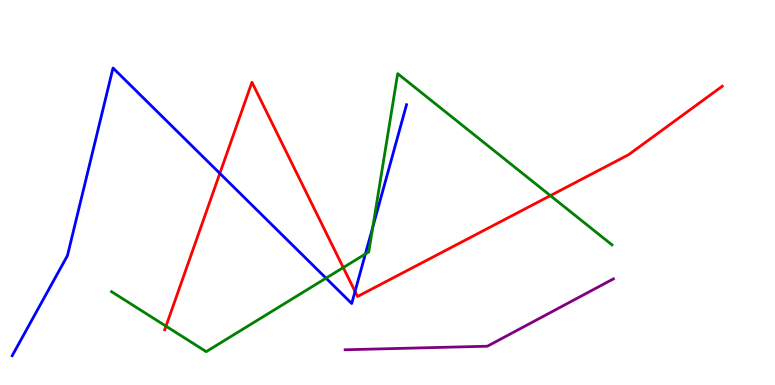[{'lines': ['blue', 'red'], 'intersections': [{'x': 2.84, 'y': 5.5}, {'x': 4.58, 'y': 2.43}]}, {'lines': ['green', 'red'], 'intersections': [{'x': 2.14, 'y': 1.53}, {'x': 4.43, 'y': 3.05}, {'x': 7.1, 'y': 4.92}]}, {'lines': ['purple', 'red'], 'intersections': []}, {'lines': ['blue', 'green'], 'intersections': [{'x': 4.21, 'y': 2.78}, {'x': 4.71, 'y': 3.4}, {'x': 4.81, 'y': 4.1}]}, {'lines': ['blue', 'purple'], 'intersections': []}, {'lines': ['green', 'purple'], 'intersections': []}]